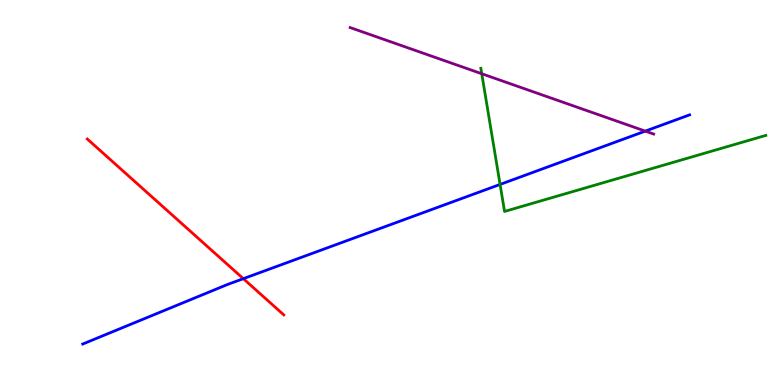[{'lines': ['blue', 'red'], 'intersections': [{'x': 3.14, 'y': 2.76}]}, {'lines': ['green', 'red'], 'intersections': []}, {'lines': ['purple', 'red'], 'intersections': []}, {'lines': ['blue', 'green'], 'intersections': [{'x': 6.45, 'y': 5.21}]}, {'lines': ['blue', 'purple'], 'intersections': [{'x': 8.33, 'y': 6.59}]}, {'lines': ['green', 'purple'], 'intersections': [{'x': 6.22, 'y': 8.08}]}]